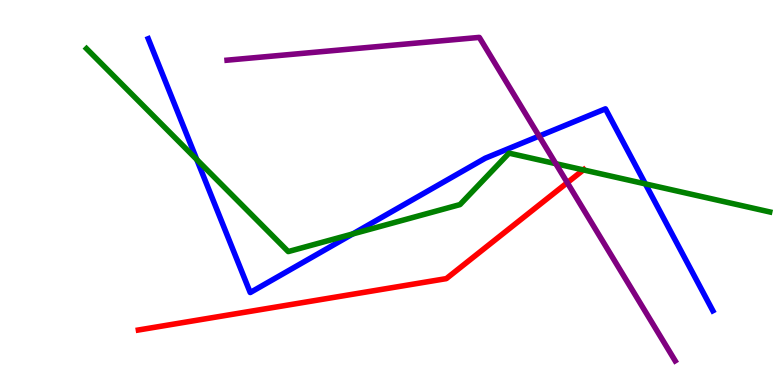[{'lines': ['blue', 'red'], 'intersections': []}, {'lines': ['green', 'red'], 'intersections': [{'x': 7.53, 'y': 5.59}]}, {'lines': ['purple', 'red'], 'intersections': [{'x': 7.32, 'y': 5.26}]}, {'lines': ['blue', 'green'], 'intersections': [{'x': 2.54, 'y': 5.86}, {'x': 4.55, 'y': 3.92}, {'x': 8.33, 'y': 5.22}]}, {'lines': ['blue', 'purple'], 'intersections': [{'x': 6.96, 'y': 6.46}]}, {'lines': ['green', 'purple'], 'intersections': [{'x': 7.17, 'y': 5.75}]}]